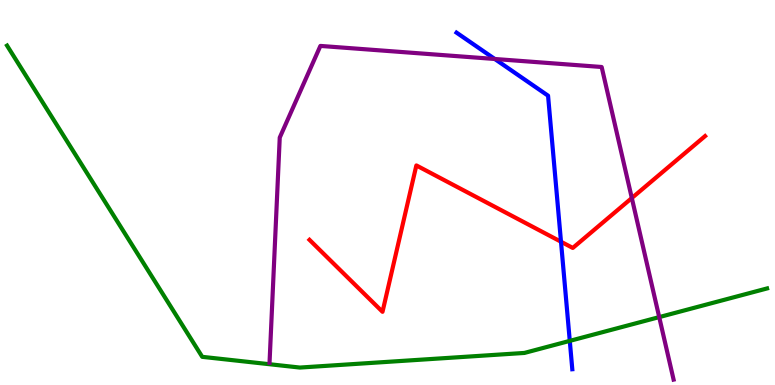[{'lines': ['blue', 'red'], 'intersections': [{'x': 7.24, 'y': 3.72}]}, {'lines': ['green', 'red'], 'intersections': []}, {'lines': ['purple', 'red'], 'intersections': [{'x': 8.15, 'y': 4.86}]}, {'lines': ['blue', 'green'], 'intersections': [{'x': 7.35, 'y': 1.15}]}, {'lines': ['blue', 'purple'], 'intersections': [{'x': 6.38, 'y': 8.47}]}, {'lines': ['green', 'purple'], 'intersections': [{'x': 8.51, 'y': 1.76}]}]